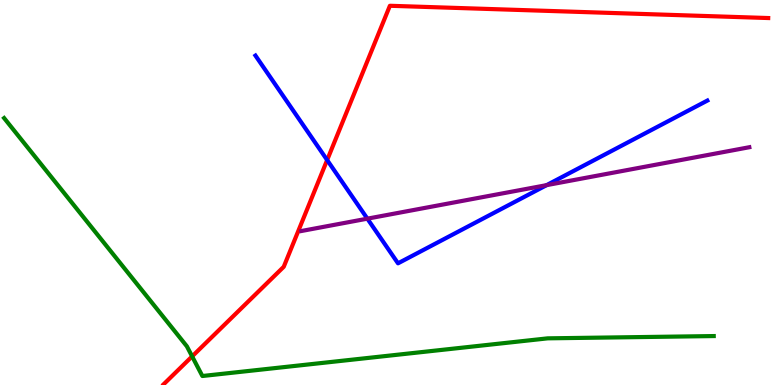[{'lines': ['blue', 'red'], 'intersections': [{'x': 4.22, 'y': 5.84}]}, {'lines': ['green', 'red'], 'intersections': [{'x': 2.48, 'y': 0.743}]}, {'lines': ['purple', 'red'], 'intersections': []}, {'lines': ['blue', 'green'], 'intersections': []}, {'lines': ['blue', 'purple'], 'intersections': [{'x': 4.74, 'y': 4.32}, {'x': 7.05, 'y': 5.19}]}, {'lines': ['green', 'purple'], 'intersections': []}]